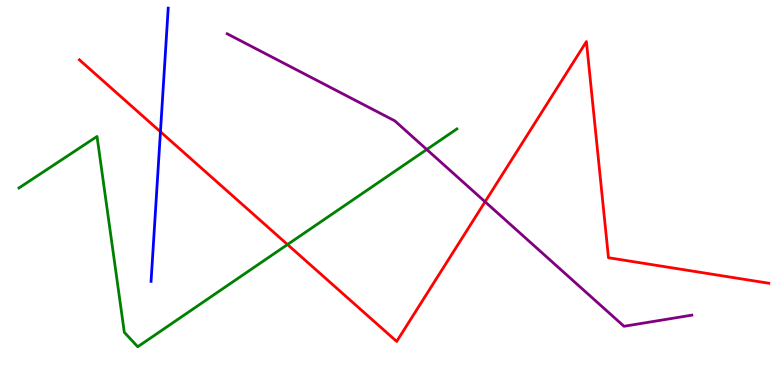[{'lines': ['blue', 'red'], 'intersections': [{'x': 2.07, 'y': 6.58}]}, {'lines': ['green', 'red'], 'intersections': [{'x': 3.71, 'y': 3.65}]}, {'lines': ['purple', 'red'], 'intersections': [{'x': 6.26, 'y': 4.76}]}, {'lines': ['blue', 'green'], 'intersections': []}, {'lines': ['blue', 'purple'], 'intersections': []}, {'lines': ['green', 'purple'], 'intersections': [{'x': 5.51, 'y': 6.12}]}]